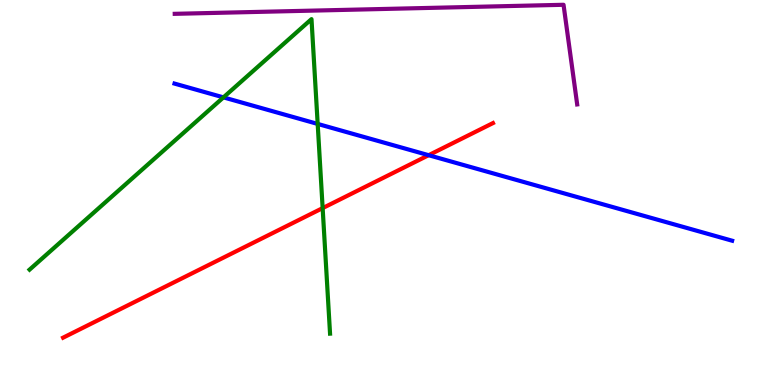[{'lines': ['blue', 'red'], 'intersections': [{'x': 5.53, 'y': 5.97}]}, {'lines': ['green', 'red'], 'intersections': [{'x': 4.16, 'y': 4.59}]}, {'lines': ['purple', 'red'], 'intersections': []}, {'lines': ['blue', 'green'], 'intersections': [{'x': 2.88, 'y': 7.47}, {'x': 4.1, 'y': 6.78}]}, {'lines': ['blue', 'purple'], 'intersections': []}, {'lines': ['green', 'purple'], 'intersections': []}]